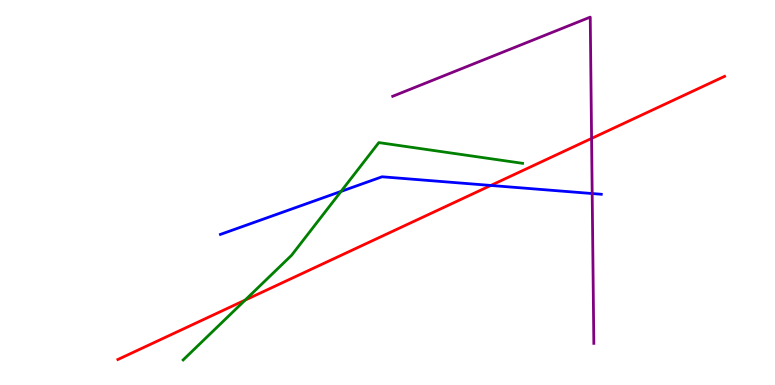[{'lines': ['blue', 'red'], 'intersections': [{'x': 6.33, 'y': 5.18}]}, {'lines': ['green', 'red'], 'intersections': [{'x': 3.16, 'y': 2.2}]}, {'lines': ['purple', 'red'], 'intersections': [{'x': 7.63, 'y': 6.4}]}, {'lines': ['blue', 'green'], 'intersections': [{'x': 4.4, 'y': 5.03}]}, {'lines': ['blue', 'purple'], 'intersections': [{'x': 7.64, 'y': 4.97}]}, {'lines': ['green', 'purple'], 'intersections': []}]